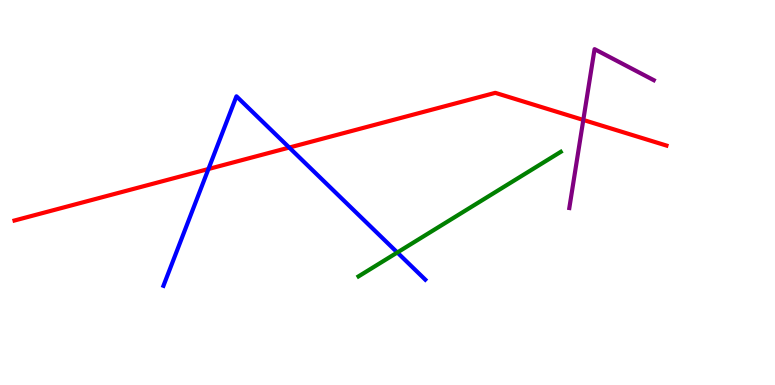[{'lines': ['blue', 'red'], 'intersections': [{'x': 2.69, 'y': 5.61}, {'x': 3.73, 'y': 6.17}]}, {'lines': ['green', 'red'], 'intersections': []}, {'lines': ['purple', 'red'], 'intersections': [{'x': 7.53, 'y': 6.88}]}, {'lines': ['blue', 'green'], 'intersections': [{'x': 5.13, 'y': 3.44}]}, {'lines': ['blue', 'purple'], 'intersections': []}, {'lines': ['green', 'purple'], 'intersections': []}]